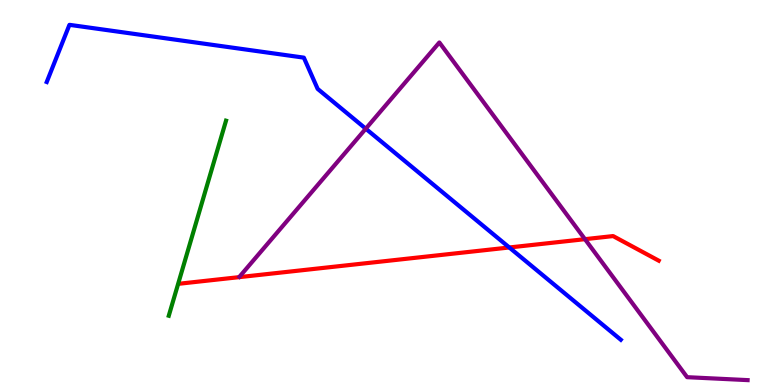[{'lines': ['blue', 'red'], 'intersections': [{'x': 6.57, 'y': 3.57}]}, {'lines': ['green', 'red'], 'intersections': []}, {'lines': ['purple', 'red'], 'intersections': [{'x': 7.55, 'y': 3.79}]}, {'lines': ['blue', 'green'], 'intersections': []}, {'lines': ['blue', 'purple'], 'intersections': [{'x': 4.72, 'y': 6.66}]}, {'lines': ['green', 'purple'], 'intersections': []}]